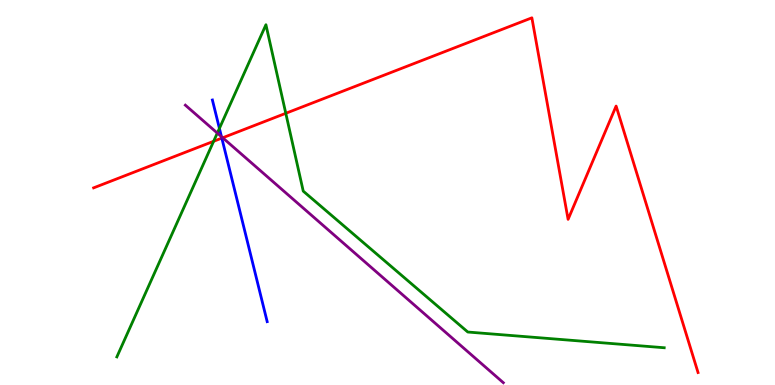[{'lines': ['blue', 'red'], 'intersections': [{'x': 2.86, 'y': 6.41}]}, {'lines': ['green', 'red'], 'intersections': [{'x': 2.76, 'y': 6.33}, {'x': 3.69, 'y': 7.06}]}, {'lines': ['purple', 'red'], 'intersections': [{'x': 2.87, 'y': 6.42}]}, {'lines': ['blue', 'green'], 'intersections': [{'x': 2.83, 'y': 6.67}]}, {'lines': ['blue', 'purple'], 'intersections': [{'x': 2.86, 'y': 6.45}]}, {'lines': ['green', 'purple'], 'intersections': [{'x': 2.8, 'y': 6.54}]}]